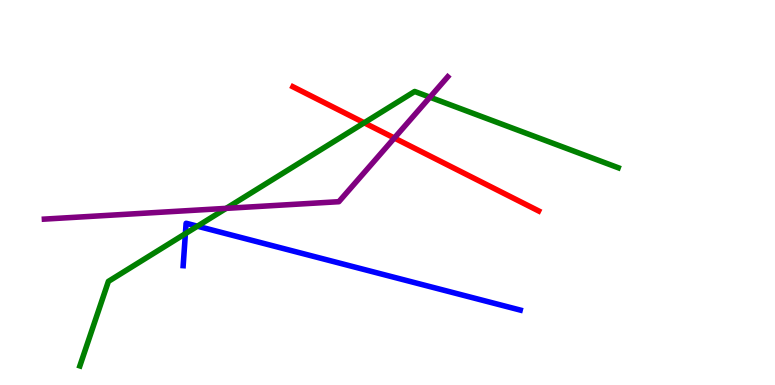[{'lines': ['blue', 'red'], 'intersections': []}, {'lines': ['green', 'red'], 'intersections': [{'x': 4.7, 'y': 6.81}]}, {'lines': ['purple', 'red'], 'intersections': [{'x': 5.09, 'y': 6.41}]}, {'lines': ['blue', 'green'], 'intersections': [{'x': 2.39, 'y': 3.93}, {'x': 2.55, 'y': 4.12}]}, {'lines': ['blue', 'purple'], 'intersections': []}, {'lines': ['green', 'purple'], 'intersections': [{'x': 2.92, 'y': 4.59}, {'x': 5.55, 'y': 7.48}]}]